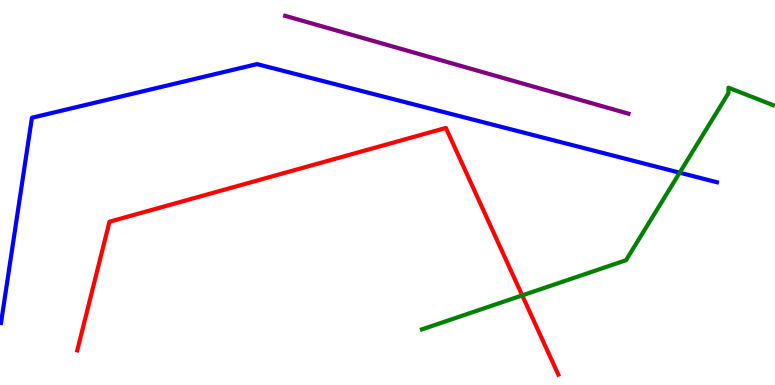[{'lines': ['blue', 'red'], 'intersections': []}, {'lines': ['green', 'red'], 'intersections': [{'x': 6.74, 'y': 2.33}]}, {'lines': ['purple', 'red'], 'intersections': []}, {'lines': ['blue', 'green'], 'intersections': [{'x': 8.77, 'y': 5.51}]}, {'lines': ['blue', 'purple'], 'intersections': []}, {'lines': ['green', 'purple'], 'intersections': []}]